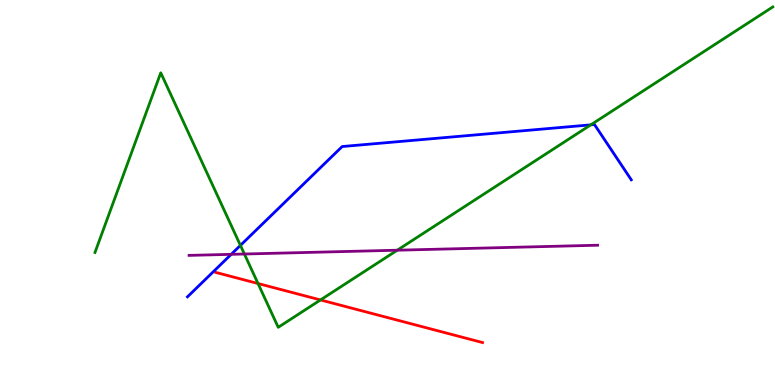[{'lines': ['blue', 'red'], 'intersections': []}, {'lines': ['green', 'red'], 'intersections': [{'x': 3.33, 'y': 2.64}, {'x': 4.14, 'y': 2.21}]}, {'lines': ['purple', 'red'], 'intersections': []}, {'lines': ['blue', 'green'], 'intersections': [{'x': 3.1, 'y': 3.63}, {'x': 7.62, 'y': 6.76}]}, {'lines': ['blue', 'purple'], 'intersections': [{'x': 2.98, 'y': 3.39}]}, {'lines': ['green', 'purple'], 'intersections': [{'x': 3.15, 'y': 3.4}, {'x': 5.13, 'y': 3.5}]}]